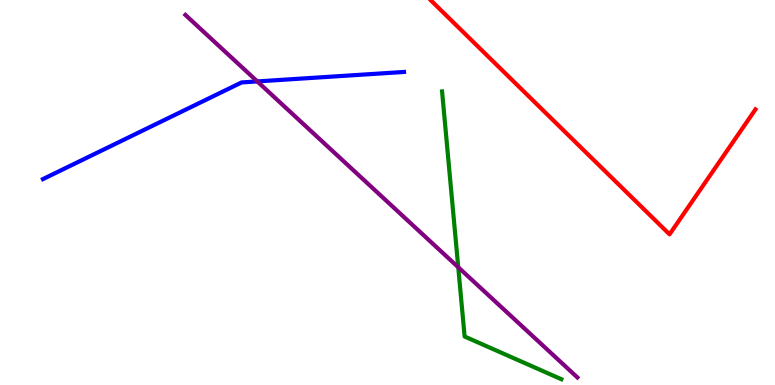[{'lines': ['blue', 'red'], 'intersections': []}, {'lines': ['green', 'red'], 'intersections': []}, {'lines': ['purple', 'red'], 'intersections': []}, {'lines': ['blue', 'green'], 'intersections': []}, {'lines': ['blue', 'purple'], 'intersections': [{'x': 3.32, 'y': 7.89}]}, {'lines': ['green', 'purple'], 'intersections': [{'x': 5.91, 'y': 3.06}]}]